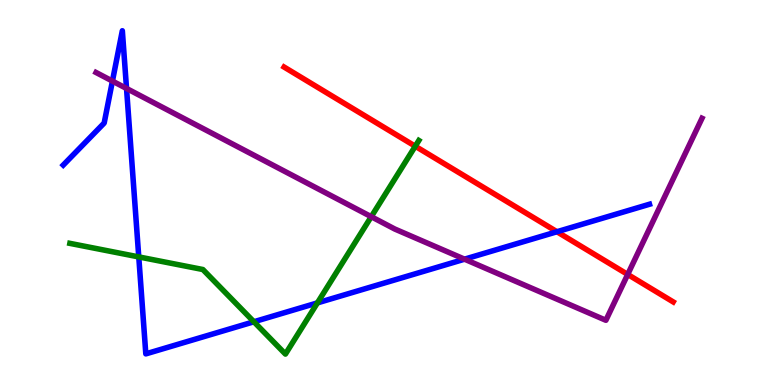[{'lines': ['blue', 'red'], 'intersections': [{'x': 7.19, 'y': 3.98}]}, {'lines': ['green', 'red'], 'intersections': [{'x': 5.36, 'y': 6.2}]}, {'lines': ['purple', 'red'], 'intersections': [{'x': 8.1, 'y': 2.87}]}, {'lines': ['blue', 'green'], 'intersections': [{'x': 1.79, 'y': 3.33}, {'x': 3.28, 'y': 1.64}, {'x': 4.1, 'y': 2.13}]}, {'lines': ['blue', 'purple'], 'intersections': [{'x': 1.45, 'y': 7.89}, {'x': 1.63, 'y': 7.7}, {'x': 5.99, 'y': 3.27}]}, {'lines': ['green', 'purple'], 'intersections': [{'x': 4.79, 'y': 4.37}]}]